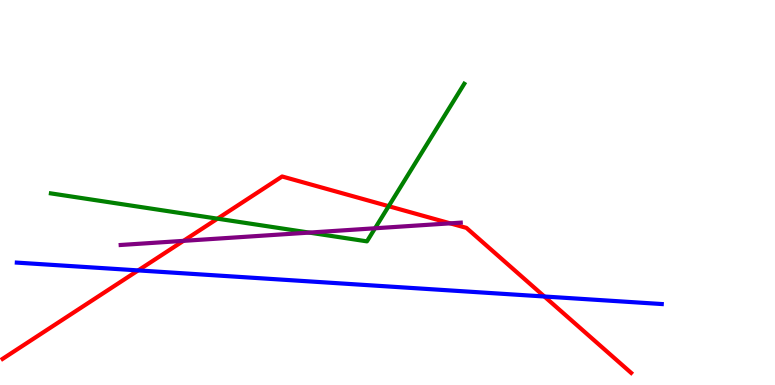[{'lines': ['blue', 'red'], 'intersections': [{'x': 1.78, 'y': 2.98}, {'x': 7.02, 'y': 2.3}]}, {'lines': ['green', 'red'], 'intersections': [{'x': 2.81, 'y': 4.32}, {'x': 5.02, 'y': 4.64}]}, {'lines': ['purple', 'red'], 'intersections': [{'x': 2.37, 'y': 3.74}, {'x': 5.81, 'y': 4.2}]}, {'lines': ['blue', 'green'], 'intersections': []}, {'lines': ['blue', 'purple'], 'intersections': []}, {'lines': ['green', 'purple'], 'intersections': [{'x': 3.99, 'y': 3.96}, {'x': 4.84, 'y': 4.07}]}]